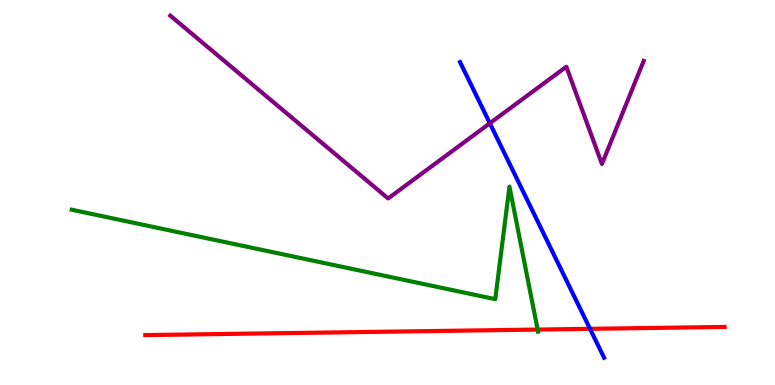[{'lines': ['blue', 'red'], 'intersections': [{'x': 7.61, 'y': 1.46}]}, {'lines': ['green', 'red'], 'intersections': [{'x': 6.94, 'y': 1.44}]}, {'lines': ['purple', 'red'], 'intersections': []}, {'lines': ['blue', 'green'], 'intersections': []}, {'lines': ['blue', 'purple'], 'intersections': [{'x': 6.32, 'y': 6.8}]}, {'lines': ['green', 'purple'], 'intersections': []}]